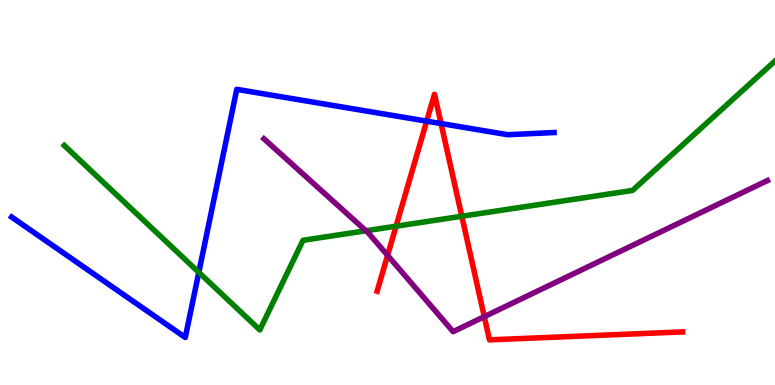[{'lines': ['blue', 'red'], 'intersections': [{'x': 5.51, 'y': 6.85}, {'x': 5.69, 'y': 6.79}]}, {'lines': ['green', 'red'], 'intersections': [{'x': 5.11, 'y': 4.12}, {'x': 5.96, 'y': 4.38}]}, {'lines': ['purple', 'red'], 'intersections': [{'x': 5.0, 'y': 3.37}, {'x': 6.25, 'y': 1.77}]}, {'lines': ['blue', 'green'], 'intersections': [{'x': 2.57, 'y': 2.93}]}, {'lines': ['blue', 'purple'], 'intersections': []}, {'lines': ['green', 'purple'], 'intersections': [{'x': 4.72, 'y': 4.01}]}]